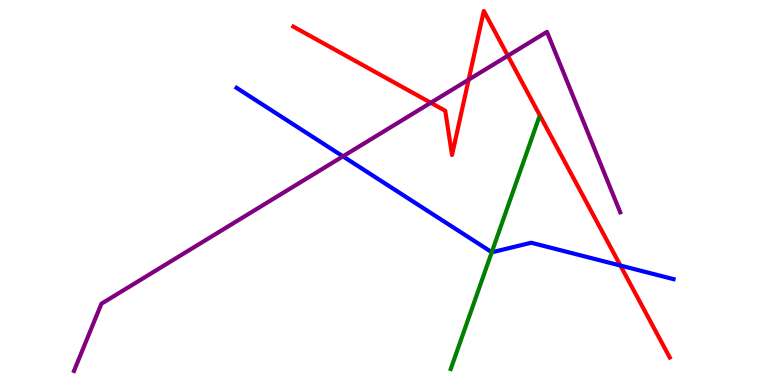[{'lines': ['blue', 'red'], 'intersections': [{'x': 8.01, 'y': 3.1}]}, {'lines': ['green', 'red'], 'intersections': []}, {'lines': ['purple', 'red'], 'intersections': [{'x': 5.56, 'y': 7.33}, {'x': 6.05, 'y': 7.93}, {'x': 6.55, 'y': 8.55}]}, {'lines': ['blue', 'green'], 'intersections': [{'x': 6.35, 'y': 3.45}]}, {'lines': ['blue', 'purple'], 'intersections': [{'x': 4.43, 'y': 5.94}]}, {'lines': ['green', 'purple'], 'intersections': []}]